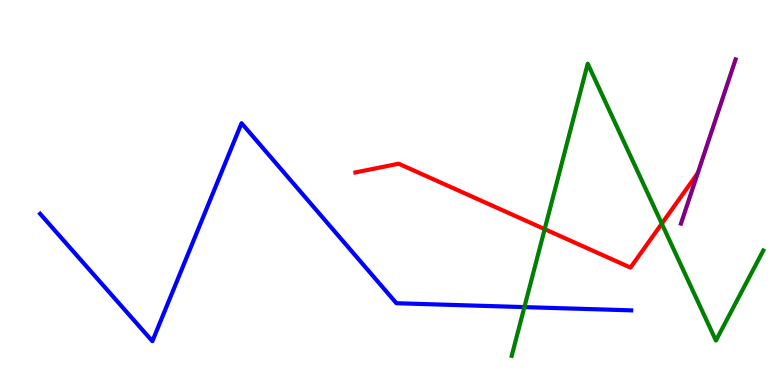[{'lines': ['blue', 'red'], 'intersections': []}, {'lines': ['green', 'red'], 'intersections': [{'x': 7.03, 'y': 4.05}, {'x': 8.54, 'y': 4.19}]}, {'lines': ['purple', 'red'], 'intersections': []}, {'lines': ['blue', 'green'], 'intersections': [{'x': 6.77, 'y': 2.02}]}, {'lines': ['blue', 'purple'], 'intersections': []}, {'lines': ['green', 'purple'], 'intersections': []}]